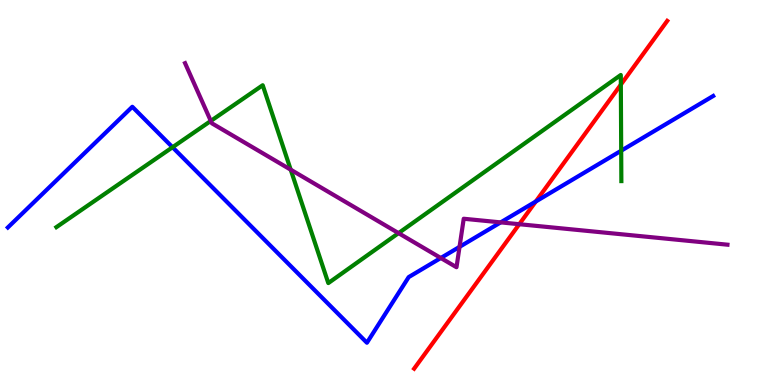[{'lines': ['blue', 'red'], 'intersections': [{'x': 6.91, 'y': 4.77}]}, {'lines': ['green', 'red'], 'intersections': [{'x': 8.01, 'y': 7.8}]}, {'lines': ['purple', 'red'], 'intersections': [{'x': 6.7, 'y': 4.18}]}, {'lines': ['blue', 'green'], 'intersections': [{'x': 2.23, 'y': 6.18}, {'x': 8.02, 'y': 6.09}]}, {'lines': ['blue', 'purple'], 'intersections': [{'x': 5.69, 'y': 3.3}, {'x': 5.93, 'y': 3.59}, {'x': 6.46, 'y': 4.22}]}, {'lines': ['green', 'purple'], 'intersections': [{'x': 2.72, 'y': 6.86}, {'x': 3.75, 'y': 5.59}, {'x': 5.14, 'y': 3.94}]}]